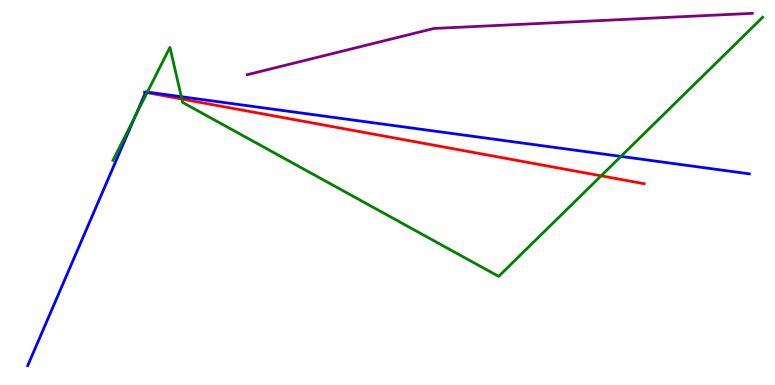[{'lines': ['blue', 'red'], 'intersections': [{'x': 1.88, 'y': 7.6}]}, {'lines': ['green', 'red'], 'intersections': [{'x': 1.9, 'y': 7.59}, {'x': 2.35, 'y': 7.43}, {'x': 7.76, 'y': 5.43}]}, {'lines': ['purple', 'red'], 'intersections': []}, {'lines': ['blue', 'green'], 'intersections': [{'x': 1.75, 'y': 6.99}, {'x': 1.9, 'y': 7.61}, {'x': 2.34, 'y': 7.49}, {'x': 8.01, 'y': 5.94}]}, {'lines': ['blue', 'purple'], 'intersections': []}, {'lines': ['green', 'purple'], 'intersections': []}]